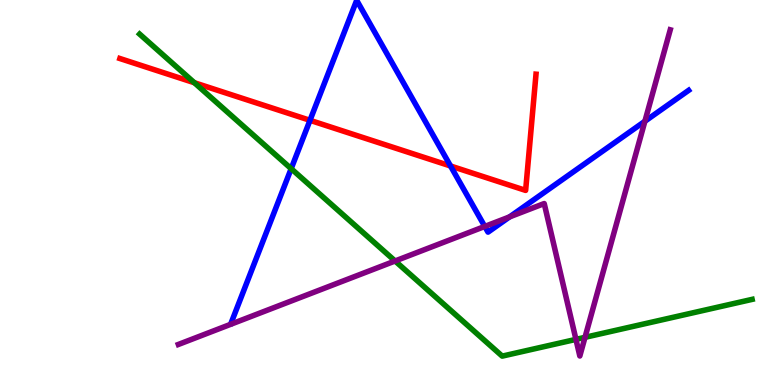[{'lines': ['blue', 'red'], 'intersections': [{'x': 4.0, 'y': 6.88}, {'x': 5.81, 'y': 5.69}]}, {'lines': ['green', 'red'], 'intersections': [{'x': 2.51, 'y': 7.85}]}, {'lines': ['purple', 'red'], 'intersections': []}, {'lines': ['blue', 'green'], 'intersections': [{'x': 3.76, 'y': 5.62}]}, {'lines': ['blue', 'purple'], 'intersections': [{'x': 6.26, 'y': 4.12}, {'x': 6.58, 'y': 4.37}, {'x': 8.32, 'y': 6.85}]}, {'lines': ['green', 'purple'], 'intersections': [{'x': 5.1, 'y': 3.22}, {'x': 7.43, 'y': 1.18}, {'x': 7.55, 'y': 1.24}]}]